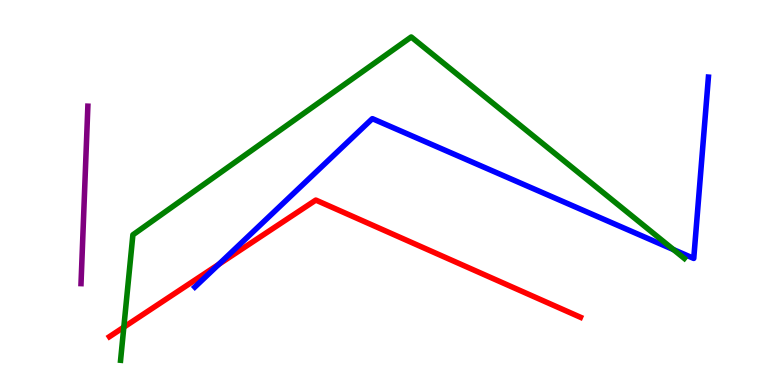[{'lines': ['blue', 'red'], 'intersections': [{'x': 2.82, 'y': 3.14}]}, {'lines': ['green', 'red'], 'intersections': [{'x': 1.6, 'y': 1.5}]}, {'lines': ['purple', 'red'], 'intersections': []}, {'lines': ['blue', 'green'], 'intersections': [{'x': 8.69, 'y': 3.52}]}, {'lines': ['blue', 'purple'], 'intersections': []}, {'lines': ['green', 'purple'], 'intersections': []}]